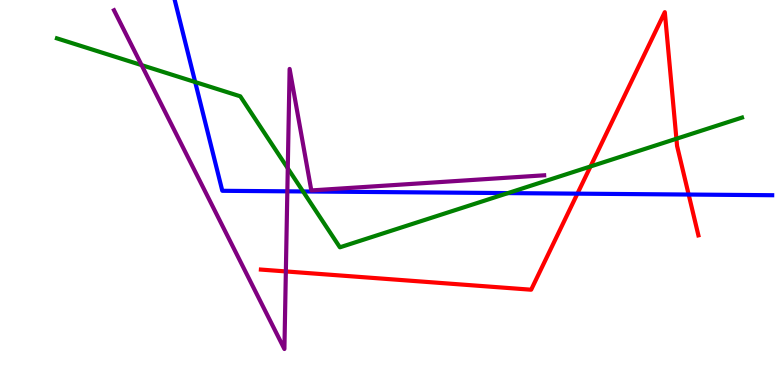[{'lines': ['blue', 'red'], 'intersections': [{'x': 7.45, 'y': 4.97}, {'x': 8.89, 'y': 4.95}]}, {'lines': ['green', 'red'], 'intersections': [{'x': 7.62, 'y': 5.68}, {'x': 8.73, 'y': 6.4}]}, {'lines': ['purple', 'red'], 'intersections': [{'x': 3.69, 'y': 2.95}]}, {'lines': ['blue', 'green'], 'intersections': [{'x': 2.52, 'y': 7.87}, {'x': 3.91, 'y': 5.03}, {'x': 6.55, 'y': 4.98}]}, {'lines': ['blue', 'purple'], 'intersections': [{'x': 3.71, 'y': 5.03}]}, {'lines': ['green', 'purple'], 'intersections': [{'x': 1.83, 'y': 8.31}, {'x': 3.71, 'y': 5.63}]}]